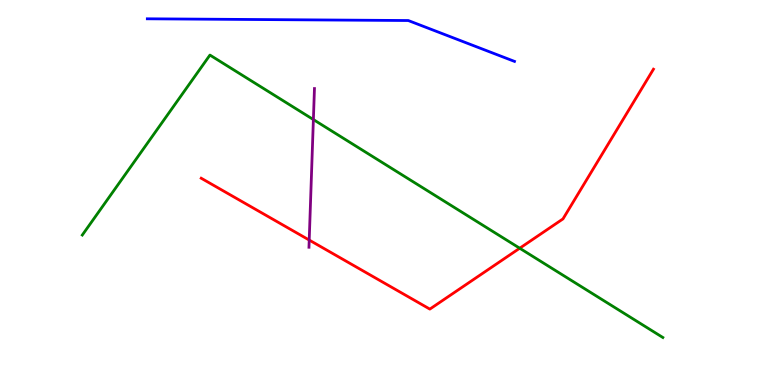[{'lines': ['blue', 'red'], 'intersections': []}, {'lines': ['green', 'red'], 'intersections': [{'x': 6.71, 'y': 3.55}]}, {'lines': ['purple', 'red'], 'intersections': [{'x': 3.99, 'y': 3.76}]}, {'lines': ['blue', 'green'], 'intersections': []}, {'lines': ['blue', 'purple'], 'intersections': []}, {'lines': ['green', 'purple'], 'intersections': [{'x': 4.04, 'y': 6.89}]}]